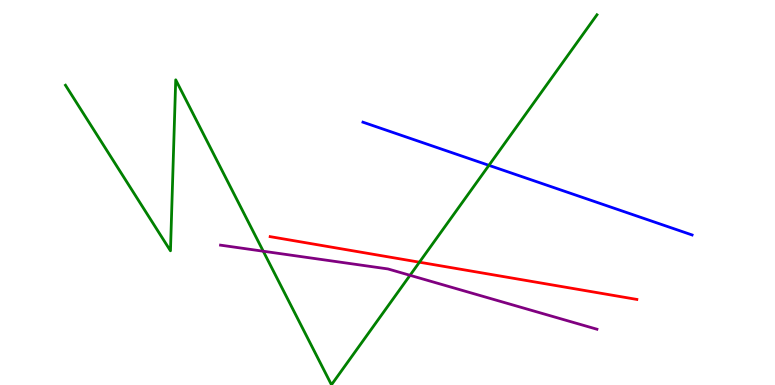[{'lines': ['blue', 'red'], 'intersections': []}, {'lines': ['green', 'red'], 'intersections': [{'x': 5.41, 'y': 3.19}]}, {'lines': ['purple', 'red'], 'intersections': []}, {'lines': ['blue', 'green'], 'intersections': [{'x': 6.31, 'y': 5.71}]}, {'lines': ['blue', 'purple'], 'intersections': []}, {'lines': ['green', 'purple'], 'intersections': [{'x': 3.4, 'y': 3.47}, {'x': 5.29, 'y': 2.85}]}]